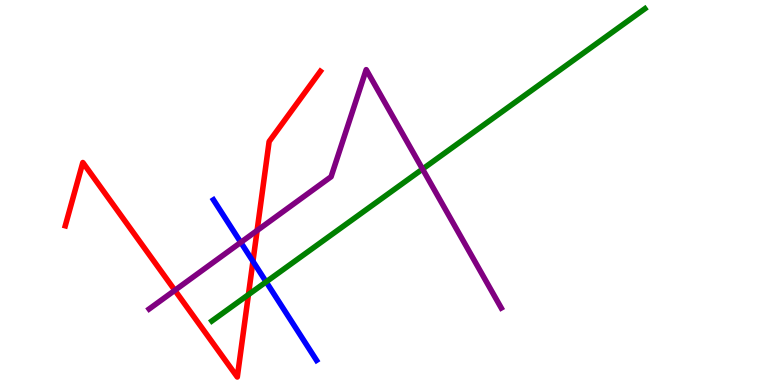[{'lines': ['blue', 'red'], 'intersections': [{'x': 3.26, 'y': 3.21}]}, {'lines': ['green', 'red'], 'intersections': [{'x': 3.21, 'y': 2.35}]}, {'lines': ['purple', 'red'], 'intersections': [{'x': 2.26, 'y': 2.46}, {'x': 3.32, 'y': 4.01}]}, {'lines': ['blue', 'green'], 'intersections': [{'x': 3.43, 'y': 2.68}]}, {'lines': ['blue', 'purple'], 'intersections': [{'x': 3.11, 'y': 3.7}]}, {'lines': ['green', 'purple'], 'intersections': [{'x': 5.45, 'y': 5.61}]}]